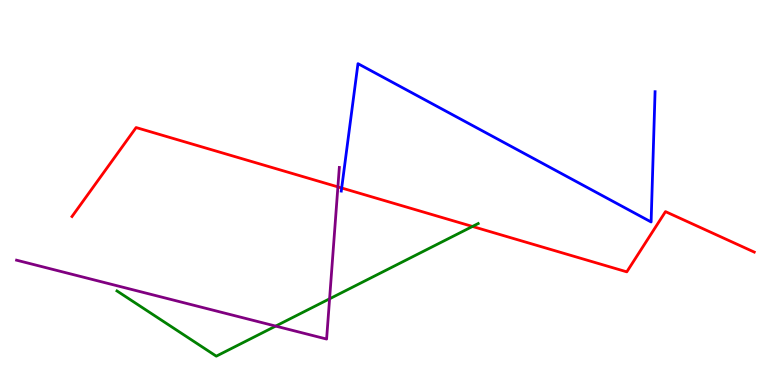[{'lines': ['blue', 'red'], 'intersections': [{'x': 4.41, 'y': 5.12}]}, {'lines': ['green', 'red'], 'intersections': [{'x': 6.1, 'y': 4.12}]}, {'lines': ['purple', 'red'], 'intersections': [{'x': 4.36, 'y': 5.15}]}, {'lines': ['blue', 'green'], 'intersections': []}, {'lines': ['blue', 'purple'], 'intersections': []}, {'lines': ['green', 'purple'], 'intersections': [{'x': 3.56, 'y': 1.53}, {'x': 4.25, 'y': 2.24}]}]